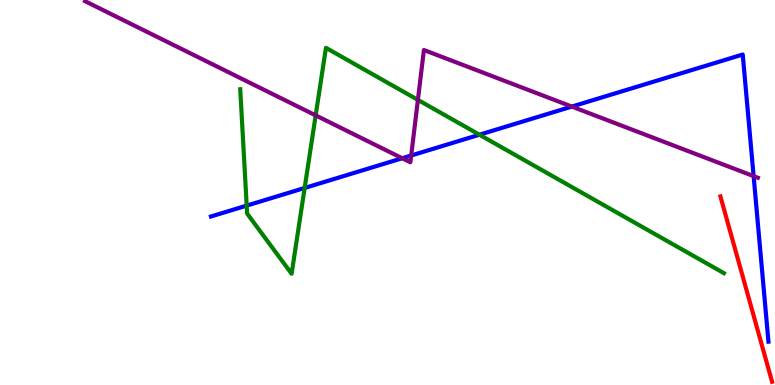[{'lines': ['blue', 'red'], 'intersections': []}, {'lines': ['green', 'red'], 'intersections': []}, {'lines': ['purple', 'red'], 'intersections': []}, {'lines': ['blue', 'green'], 'intersections': [{'x': 3.18, 'y': 4.66}, {'x': 3.93, 'y': 5.12}, {'x': 6.19, 'y': 6.5}]}, {'lines': ['blue', 'purple'], 'intersections': [{'x': 5.19, 'y': 5.89}, {'x': 5.31, 'y': 5.96}, {'x': 7.38, 'y': 7.23}, {'x': 9.72, 'y': 5.43}]}, {'lines': ['green', 'purple'], 'intersections': [{'x': 4.07, 'y': 7.0}, {'x': 5.39, 'y': 7.41}]}]